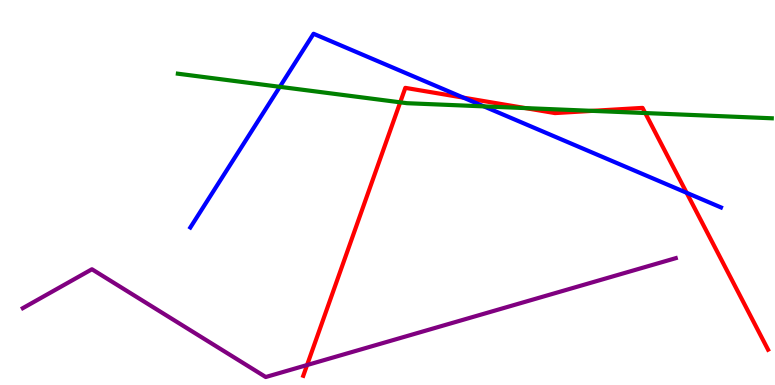[{'lines': ['blue', 'red'], 'intersections': [{'x': 5.98, 'y': 7.46}, {'x': 8.86, 'y': 4.99}]}, {'lines': ['green', 'red'], 'intersections': [{'x': 5.16, 'y': 7.34}, {'x': 6.78, 'y': 7.19}, {'x': 7.64, 'y': 7.12}, {'x': 8.33, 'y': 7.06}]}, {'lines': ['purple', 'red'], 'intersections': [{'x': 3.96, 'y': 0.519}]}, {'lines': ['blue', 'green'], 'intersections': [{'x': 3.61, 'y': 7.74}, {'x': 6.24, 'y': 7.24}]}, {'lines': ['blue', 'purple'], 'intersections': []}, {'lines': ['green', 'purple'], 'intersections': []}]